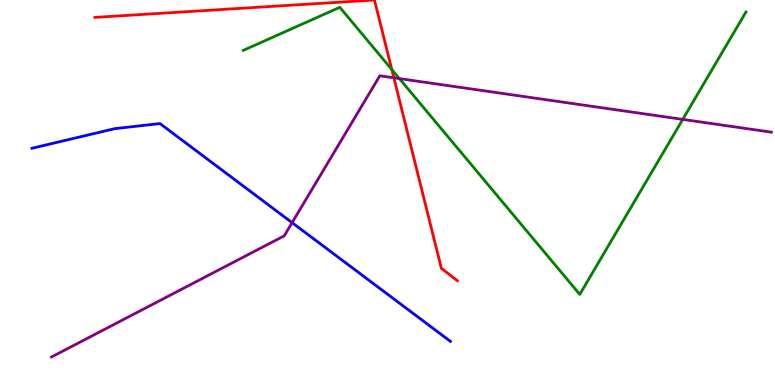[{'lines': ['blue', 'red'], 'intersections': []}, {'lines': ['green', 'red'], 'intersections': [{'x': 5.06, 'y': 8.19}]}, {'lines': ['purple', 'red'], 'intersections': [{'x': 5.08, 'y': 7.98}]}, {'lines': ['blue', 'green'], 'intersections': []}, {'lines': ['blue', 'purple'], 'intersections': [{'x': 3.77, 'y': 4.22}]}, {'lines': ['green', 'purple'], 'intersections': [{'x': 5.15, 'y': 7.96}, {'x': 8.81, 'y': 6.9}]}]